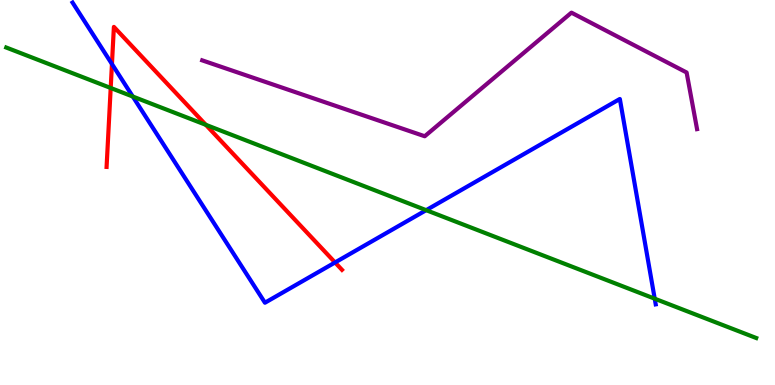[{'lines': ['blue', 'red'], 'intersections': [{'x': 1.44, 'y': 8.34}, {'x': 4.32, 'y': 3.18}]}, {'lines': ['green', 'red'], 'intersections': [{'x': 1.43, 'y': 7.71}, {'x': 2.66, 'y': 6.76}]}, {'lines': ['purple', 'red'], 'intersections': []}, {'lines': ['blue', 'green'], 'intersections': [{'x': 1.71, 'y': 7.49}, {'x': 5.5, 'y': 4.54}, {'x': 8.45, 'y': 2.24}]}, {'lines': ['blue', 'purple'], 'intersections': []}, {'lines': ['green', 'purple'], 'intersections': []}]